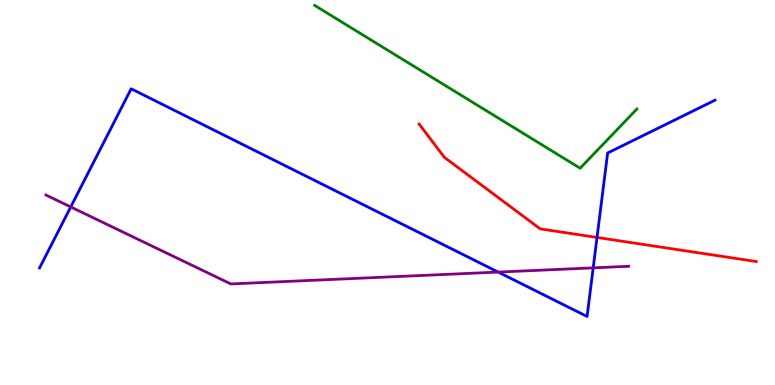[{'lines': ['blue', 'red'], 'intersections': [{'x': 7.7, 'y': 3.83}]}, {'lines': ['green', 'red'], 'intersections': []}, {'lines': ['purple', 'red'], 'intersections': []}, {'lines': ['blue', 'green'], 'intersections': []}, {'lines': ['blue', 'purple'], 'intersections': [{'x': 0.913, 'y': 4.62}, {'x': 6.43, 'y': 2.93}, {'x': 7.65, 'y': 3.04}]}, {'lines': ['green', 'purple'], 'intersections': []}]